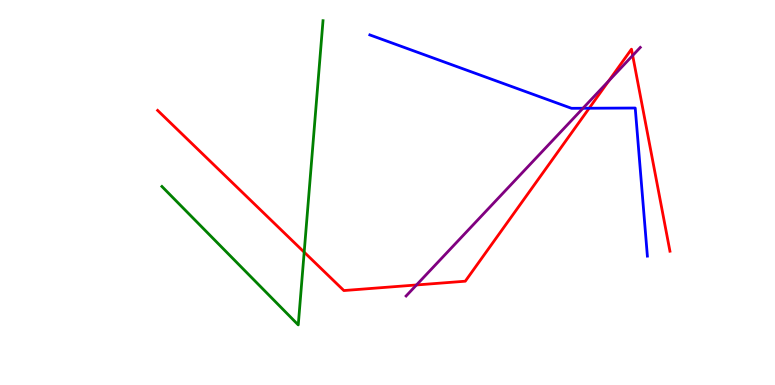[{'lines': ['blue', 'red'], 'intersections': [{'x': 7.6, 'y': 7.19}]}, {'lines': ['green', 'red'], 'intersections': [{'x': 3.92, 'y': 3.45}]}, {'lines': ['purple', 'red'], 'intersections': [{'x': 5.37, 'y': 2.6}, {'x': 7.85, 'y': 7.9}, {'x': 8.16, 'y': 8.56}]}, {'lines': ['blue', 'green'], 'intersections': []}, {'lines': ['blue', 'purple'], 'intersections': [{'x': 7.52, 'y': 7.19}]}, {'lines': ['green', 'purple'], 'intersections': []}]